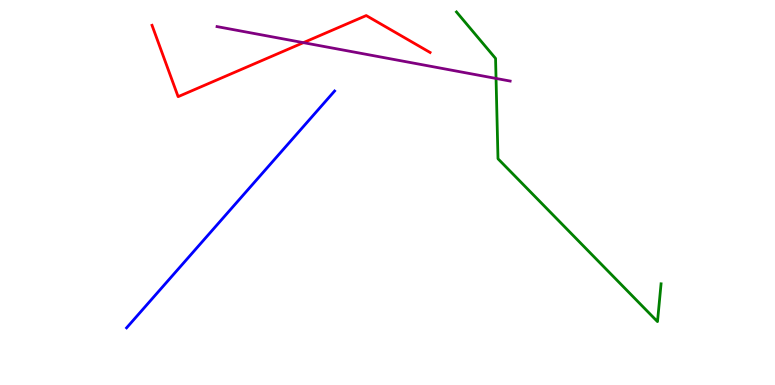[{'lines': ['blue', 'red'], 'intersections': []}, {'lines': ['green', 'red'], 'intersections': []}, {'lines': ['purple', 'red'], 'intersections': [{'x': 3.91, 'y': 8.89}]}, {'lines': ['blue', 'green'], 'intersections': []}, {'lines': ['blue', 'purple'], 'intersections': []}, {'lines': ['green', 'purple'], 'intersections': [{'x': 6.4, 'y': 7.96}]}]